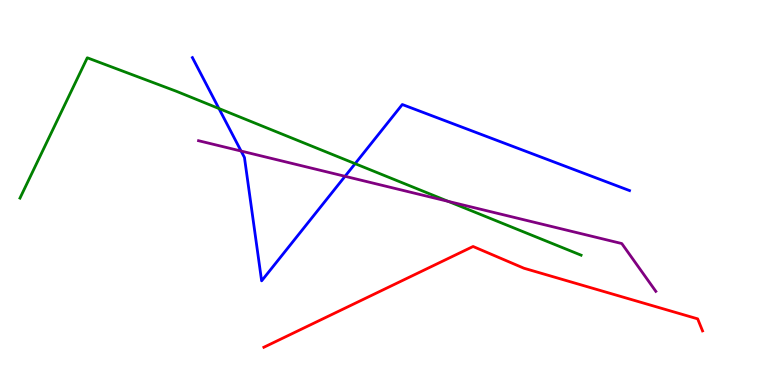[{'lines': ['blue', 'red'], 'intersections': []}, {'lines': ['green', 'red'], 'intersections': []}, {'lines': ['purple', 'red'], 'intersections': []}, {'lines': ['blue', 'green'], 'intersections': [{'x': 2.82, 'y': 7.18}, {'x': 4.58, 'y': 5.75}]}, {'lines': ['blue', 'purple'], 'intersections': [{'x': 3.11, 'y': 6.08}, {'x': 4.45, 'y': 5.42}]}, {'lines': ['green', 'purple'], 'intersections': [{'x': 5.78, 'y': 4.77}]}]